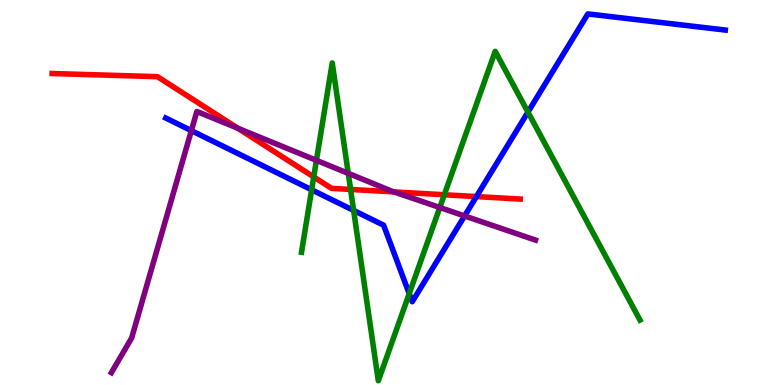[{'lines': ['blue', 'red'], 'intersections': [{'x': 6.15, 'y': 4.89}]}, {'lines': ['green', 'red'], 'intersections': [{'x': 4.05, 'y': 5.4}, {'x': 4.52, 'y': 5.08}, {'x': 5.73, 'y': 4.94}]}, {'lines': ['purple', 'red'], 'intersections': [{'x': 3.07, 'y': 6.67}, {'x': 5.08, 'y': 5.02}]}, {'lines': ['blue', 'green'], 'intersections': [{'x': 4.02, 'y': 5.07}, {'x': 4.56, 'y': 4.53}, {'x': 5.28, 'y': 2.37}, {'x': 6.81, 'y': 7.09}]}, {'lines': ['blue', 'purple'], 'intersections': [{'x': 2.47, 'y': 6.61}, {'x': 5.99, 'y': 4.39}]}, {'lines': ['green', 'purple'], 'intersections': [{'x': 4.08, 'y': 5.83}, {'x': 4.49, 'y': 5.5}, {'x': 5.67, 'y': 4.61}]}]